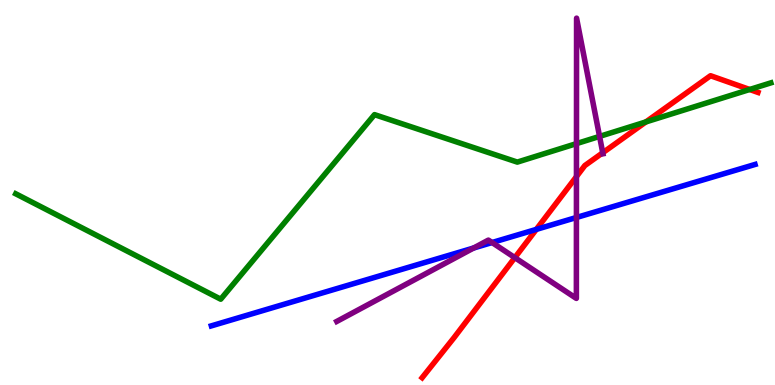[{'lines': ['blue', 'red'], 'intersections': [{'x': 6.92, 'y': 4.04}]}, {'lines': ['green', 'red'], 'intersections': [{'x': 8.33, 'y': 6.83}, {'x': 9.67, 'y': 7.68}]}, {'lines': ['purple', 'red'], 'intersections': [{'x': 6.64, 'y': 3.31}, {'x': 7.44, 'y': 5.41}, {'x': 7.78, 'y': 6.03}]}, {'lines': ['blue', 'green'], 'intersections': []}, {'lines': ['blue', 'purple'], 'intersections': [{'x': 6.11, 'y': 3.56}, {'x': 6.35, 'y': 3.7}, {'x': 7.44, 'y': 4.35}]}, {'lines': ['green', 'purple'], 'intersections': [{'x': 7.44, 'y': 6.27}, {'x': 7.74, 'y': 6.46}]}]